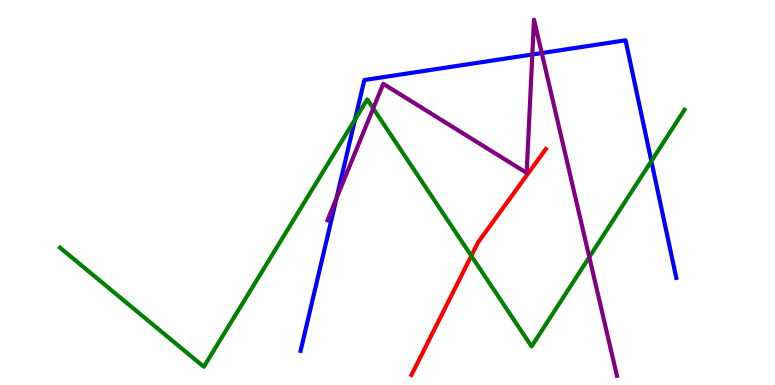[{'lines': ['blue', 'red'], 'intersections': []}, {'lines': ['green', 'red'], 'intersections': [{'x': 6.08, 'y': 3.35}]}, {'lines': ['purple', 'red'], 'intersections': []}, {'lines': ['blue', 'green'], 'intersections': [{'x': 4.58, 'y': 6.9}, {'x': 8.4, 'y': 5.82}]}, {'lines': ['blue', 'purple'], 'intersections': [{'x': 4.34, 'y': 4.85}, {'x': 6.87, 'y': 8.58}, {'x': 6.99, 'y': 8.62}]}, {'lines': ['green', 'purple'], 'intersections': [{'x': 4.82, 'y': 7.18}, {'x': 7.6, 'y': 3.32}]}]